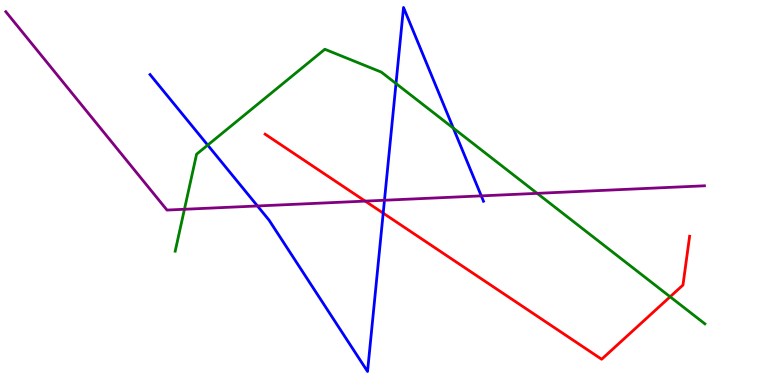[{'lines': ['blue', 'red'], 'intersections': [{'x': 4.94, 'y': 4.46}]}, {'lines': ['green', 'red'], 'intersections': [{'x': 8.65, 'y': 2.29}]}, {'lines': ['purple', 'red'], 'intersections': [{'x': 4.71, 'y': 4.78}]}, {'lines': ['blue', 'green'], 'intersections': [{'x': 2.68, 'y': 6.23}, {'x': 5.11, 'y': 7.83}, {'x': 5.85, 'y': 6.67}]}, {'lines': ['blue', 'purple'], 'intersections': [{'x': 3.32, 'y': 4.65}, {'x': 4.96, 'y': 4.8}, {'x': 6.21, 'y': 4.91}]}, {'lines': ['green', 'purple'], 'intersections': [{'x': 2.38, 'y': 4.56}, {'x': 6.93, 'y': 4.98}]}]